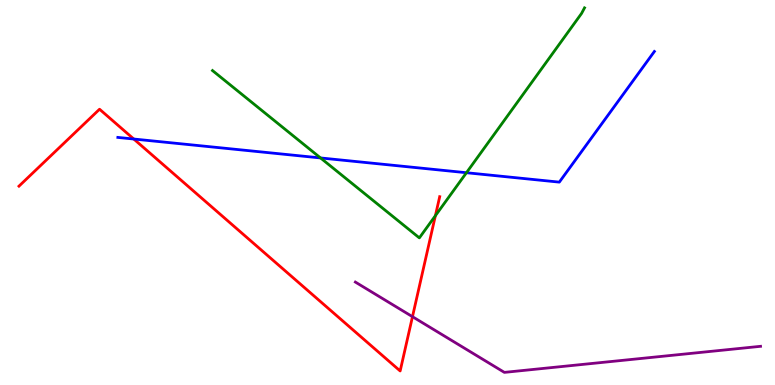[{'lines': ['blue', 'red'], 'intersections': [{'x': 1.73, 'y': 6.39}]}, {'lines': ['green', 'red'], 'intersections': [{'x': 5.62, 'y': 4.4}]}, {'lines': ['purple', 'red'], 'intersections': [{'x': 5.32, 'y': 1.77}]}, {'lines': ['blue', 'green'], 'intersections': [{'x': 4.14, 'y': 5.9}, {'x': 6.02, 'y': 5.51}]}, {'lines': ['blue', 'purple'], 'intersections': []}, {'lines': ['green', 'purple'], 'intersections': []}]